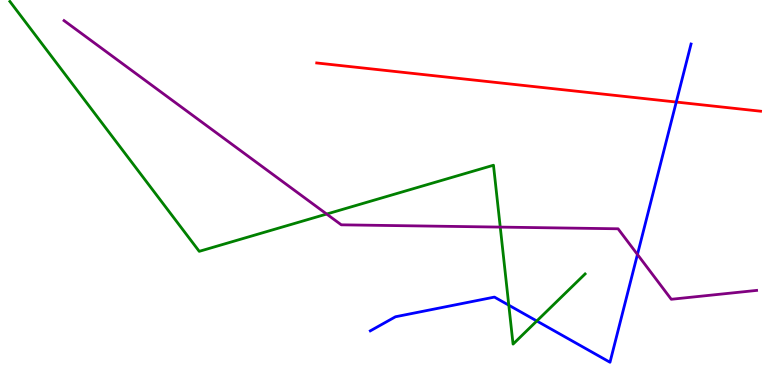[{'lines': ['blue', 'red'], 'intersections': [{'x': 8.73, 'y': 7.35}]}, {'lines': ['green', 'red'], 'intersections': []}, {'lines': ['purple', 'red'], 'intersections': []}, {'lines': ['blue', 'green'], 'intersections': [{'x': 6.57, 'y': 2.07}, {'x': 6.93, 'y': 1.66}]}, {'lines': ['blue', 'purple'], 'intersections': [{'x': 8.23, 'y': 3.39}]}, {'lines': ['green', 'purple'], 'intersections': [{'x': 4.22, 'y': 4.44}, {'x': 6.45, 'y': 4.1}]}]